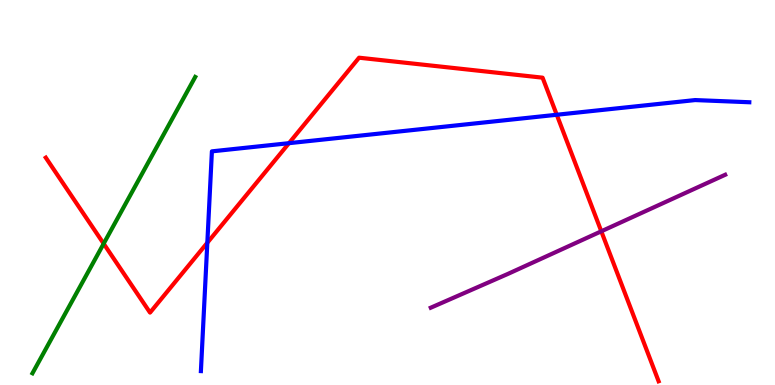[{'lines': ['blue', 'red'], 'intersections': [{'x': 2.68, 'y': 3.7}, {'x': 3.73, 'y': 6.28}, {'x': 7.18, 'y': 7.02}]}, {'lines': ['green', 'red'], 'intersections': [{'x': 1.34, 'y': 3.67}]}, {'lines': ['purple', 'red'], 'intersections': [{'x': 7.76, 'y': 3.99}]}, {'lines': ['blue', 'green'], 'intersections': []}, {'lines': ['blue', 'purple'], 'intersections': []}, {'lines': ['green', 'purple'], 'intersections': []}]